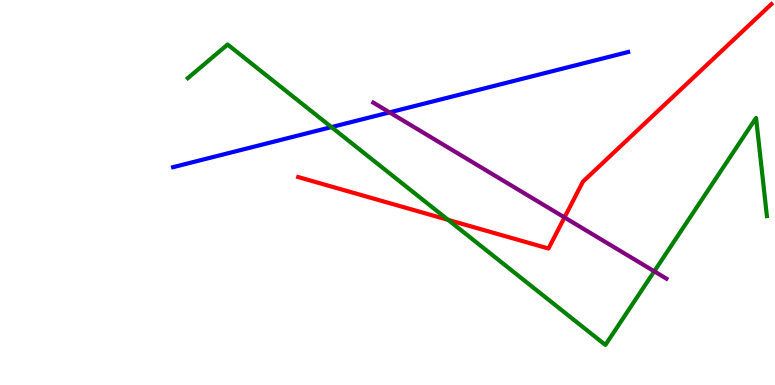[{'lines': ['blue', 'red'], 'intersections': []}, {'lines': ['green', 'red'], 'intersections': [{'x': 5.78, 'y': 4.29}]}, {'lines': ['purple', 'red'], 'intersections': [{'x': 7.28, 'y': 4.35}]}, {'lines': ['blue', 'green'], 'intersections': [{'x': 4.28, 'y': 6.7}]}, {'lines': ['blue', 'purple'], 'intersections': [{'x': 5.03, 'y': 7.08}]}, {'lines': ['green', 'purple'], 'intersections': [{'x': 8.44, 'y': 2.95}]}]